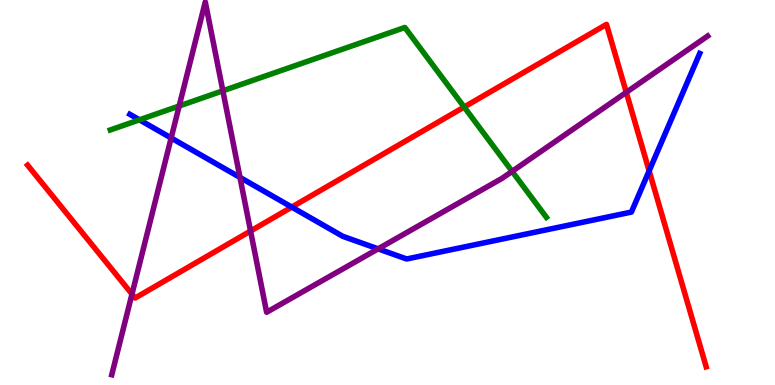[{'lines': ['blue', 'red'], 'intersections': [{'x': 3.76, 'y': 4.62}, {'x': 8.38, 'y': 5.56}]}, {'lines': ['green', 'red'], 'intersections': [{'x': 5.99, 'y': 7.22}]}, {'lines': ['purple', 'red'], 'intersections': [{'x': 1.7, 'y': 2.36}, {'x': 3.23, 'y': 4.0}, {'x': 8.08, 'y': 7.6}]}, {'lines': ['blue', 'green'], 'intersections': [{'x': 1.8, 'y': 6.89}]}, {'lines': ['blue', 'purple'], 'intersections': [{'x': 2.21, 'y': 6.42}, {'x': 3.1, 'y': 5.39}, {'x': 4.88, 'y': 3.54}]}, {'lines': ['green', 'purple'], 'intersections': [{'x': 2.31, 'y': 7.25}, {'x': 2.88, 'y': 7.64}, {'x': 6.61, 'y': 5.55}]}]